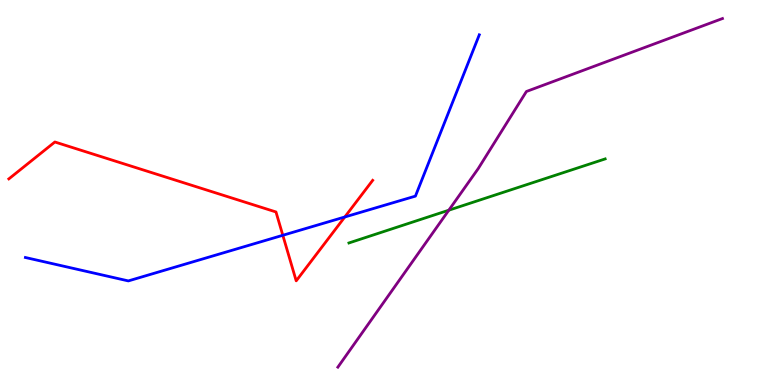[{'lines': ['blue', 'red'], 'intersections': [{'x': 3.65, 'y': 3.89}, {'x': 4.45, 'y': 4.36}]}, {'lines': ['green', 'red'], 'intersections': []}, {'lines': ['purple', 'red'], 'intersections': []}, {'lines': ['blue', 'green'], 'intersections': []}, {'lines': ['blue', 'purple'], 'intersections': []}, {'lines': ['green', 'purple'], 'intersections': [{'x': 5.79, 'y': 4.54}]}]